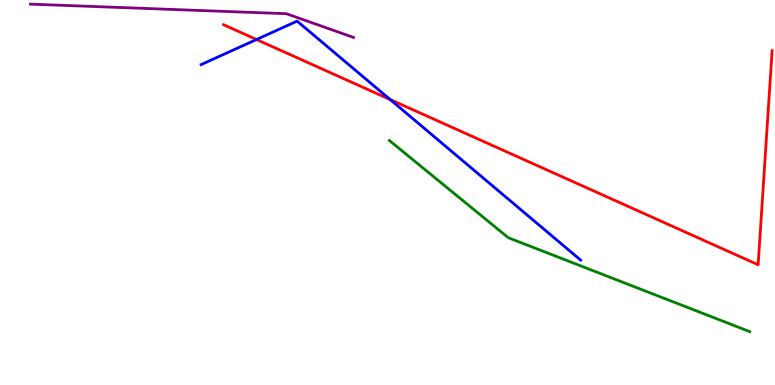[{'lines': ['blue', 'red'], 'intersections': [{'x': 3.31, 'y': 8.97}, {'x': 5.03, 'y': 7.42}]}, {'lines': ['green', 'red'], 'intersections': []}, {'lines': ['purple', 'red'], 'intersections': []}, {'lines': ['blue', 'green'], 'intersections': []}, {'lines': ['blue', 'purple'], 'intersections': []}, {'lines': ['green', 'purple'], 'intersections': []}]